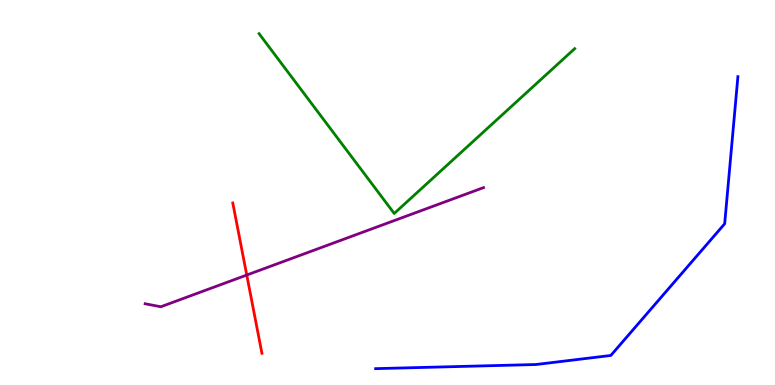[{'lines': ['blue', 'red'], 'intersections': []}, {'lines': ['green', 'red'], 'intersections': []}, {'lines': ['purple', 'red'], 'intersections': [{'x': 3.18, 'y': 2.86}]}, {'lines': ['blue', 'green'], 'intersections': []}, {'lines': ['blue', 'purple'], 'intersections': []}, {'lines': ['green', 'purple'], 'intersections': []}]